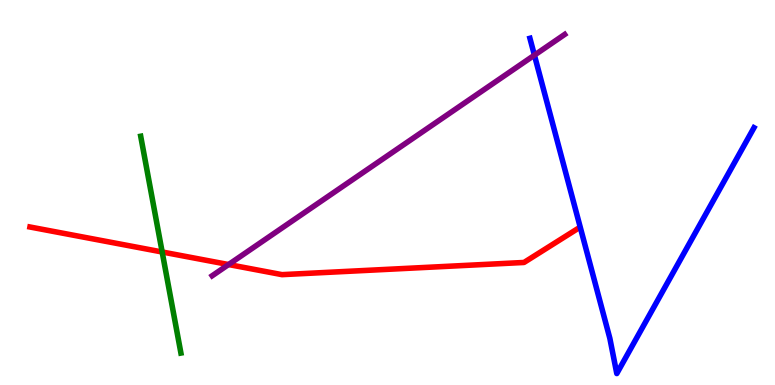[{'lines': ['blue', 'red'], 'intersections': []}, {'lines': ['green', 'red'], 'intersections': [{'x': 2.09, 'y': 3.45}]}, {'lines': ['purple', 'red'], 'intersections': [{'x': 2.95, 'y': 3.13}]}, {'lines': ['blue', 'green'], 'intersections': []}, {'lines': ['blue', 'purple'], 'intersections': [{'x': 6.9, 'y': 8.57}]}, {'lines': ['green', 'purple'], 'intersections': []}]